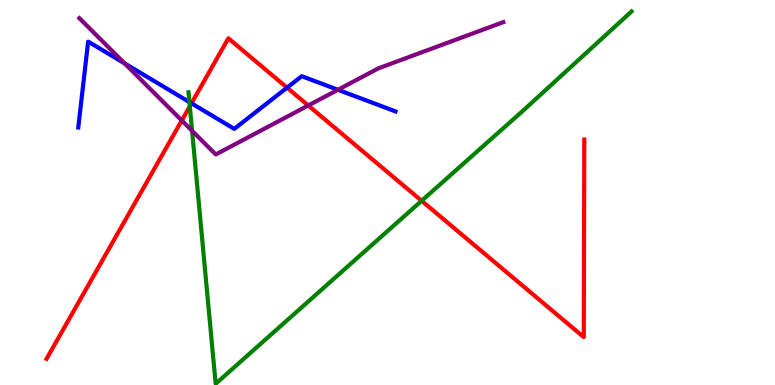[{'lines': ['blue', 'red'], 'intersections': [{'x': 2.47, 'y': 7.32}, {'x': 3.7, 'y': 7.72}]}, {'lines': ['green', 'red'], 'intersections': [{'x': 2.45, 'y': 7.24}, {'x': 5.44, 'y': 4.78}]}, {'lines': ['purple', 'red'], 'intersections': [{'x': 2.35, 'y': 6.87}, {'x': 3.98, 'y': 7.26}]}, {'lines': ['blue', 'green'], 'intersections': [{'x': 2.44, 'y': 7.35}]}, {'lines': ['blue', 'purple'], 'intersections': [{'x': 1.61, 'y': 8.35}, {'x': 4.36, 'y': 7.67}]}, {'lines': ['green', 'purple'], 'intersections': [{'x': 2.48, 'y': 6.6}]}]